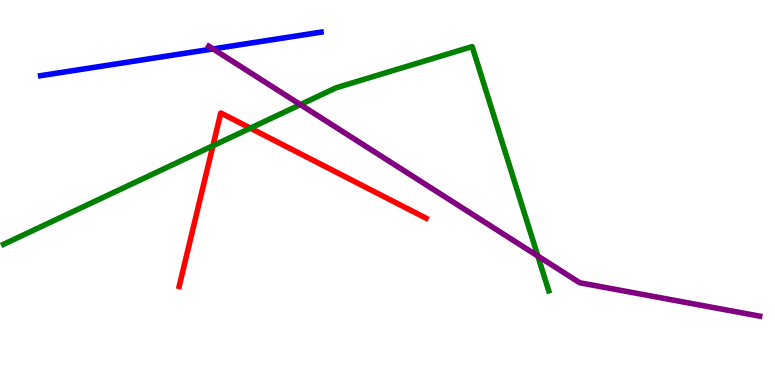[{'lines': ['blue', 'red'], 'intersections': []}, {'lines': ['green', 'red'], 'intersections': [{'x': 2.75, 'y': 6.21}, {'x': 3.23, 'y': 6.67}]}, {'lines': ['purple', 'red'], 'intersections': []}, {'lines': ['blue', 'green'], 'intersections': []}, {'lines': ['blue', 'purple'], 'intersections': [{'x': 2.75, 'y': 8.73}]}, {'lines': ['green', 'purple'], 'intersections': [{'x': 3.88, 'y': 7.28}, {'x': 6.94, 'y': 3.35}]}]